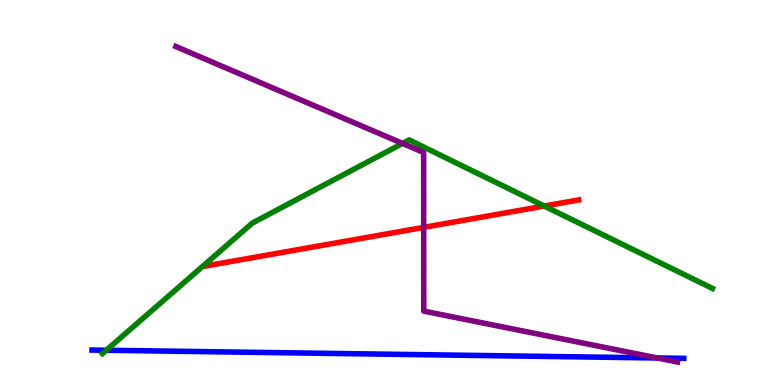[{'lines': ['blue', 'red'], 'intersections': []}, {'lines': ['green', 'red'], 'intersections': [{'x': 7.02, 'y': 4.65}]}, {'lines': ['purple', 'red'], 'intersections': [{'x': 5.47, 'y': 4.09}]}, {'lines': ['blue', 'green'], 'intersections': [{'x': 1.37, 'y': 0.902}]}, {'lines': ['blue', 'purple'], 'intersections': [{'x': 8.48, 'y': 0.702}]}, {'lines': ['green', 'purple'], 'intersections': [{'x': 5.19, 'y': 6.28}]}]